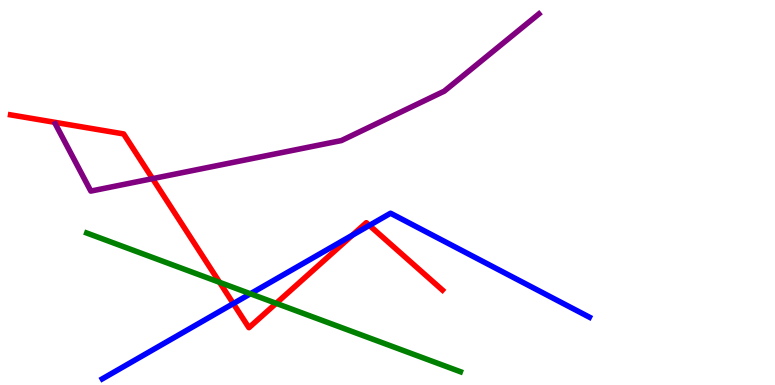[{'lines': ['blue', 'red'], 'intersections': [{'x': 3.01, 'y': 2.11}, {'x': 4.55, 'y': 3.89}, {'x': 4.77, 'y': 4.15}]}, {'lines': ['green', 'red'], 'intersections': [{'x': 2.83, 'y': 2.67}, {'x': 3.56, 'y': 2.12}]}, {'lines': ['purple', 'red'], 'intersections': [{'x': 1.97, 'y': 5.36}]}, {'lines': ['blue', 'green'], 'intersections': [{'x': 3.23, 'y': 2.37}]}, {'lines': ['blue', 'purple'], 'intersections': []}, {'lines': ['green', 'purple'], 'intersections': []}]